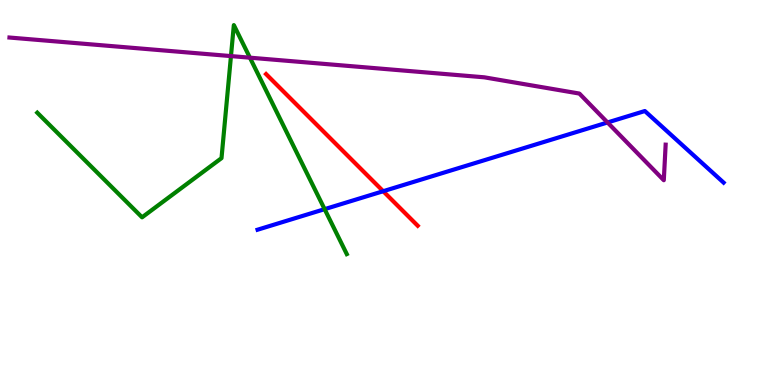[{'lines': ['blue', 'red'], 'intersections': [{'x': 4.94, 'y': 5.03}]}, {'lines': ['green', 'red'], 'intersections': []}, {'lines': ['purple', 'red'], 'intersections': []}, {'lines': ['blue', 'green'], 'intersections': [{'x': 4.19, 'y': 4.57}]}, {'lines': ['blue', 'purple'], 'intersections': [{'x': 7.84, 'y': 6.82}]}, {'lines': ['green', 'purple'], 'intersections': [{'x': 2.98, 'y': 8.54}, {'x': 3.22, 'y': 8.5}]}]